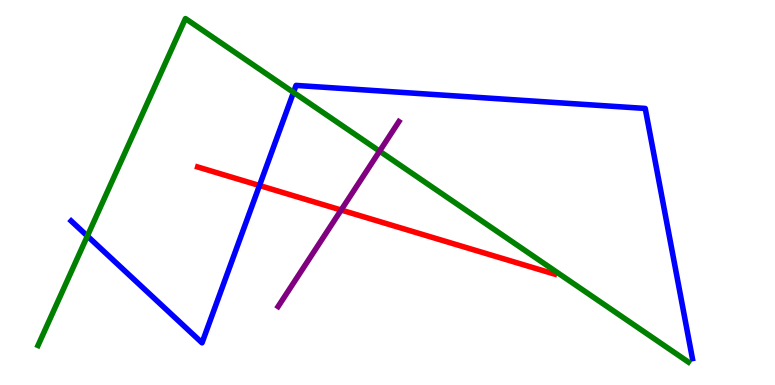[{'lines': ['blue', 'red'], 'intersections': [{'x': 3.35, 'y': 5.18}]}, {'lines': ['green', 'red'], 'intersections': []}, {'lines': ['purple', 'red'], 'intersections': [{'x': 4.4, 'y': 4.54}]}, {'lines': ['blue', 'green'], 'intersections': [{'x': 1.13, 'y': 3.87}, {'x': 3.79, 'y': 7.6}]}, {'lines': ['blue', 'purple'], 'intersections': []}, {'lines': ['green', 'purple'], 'intersections': [{'x': 4.9, 'y': 6.07}]}]